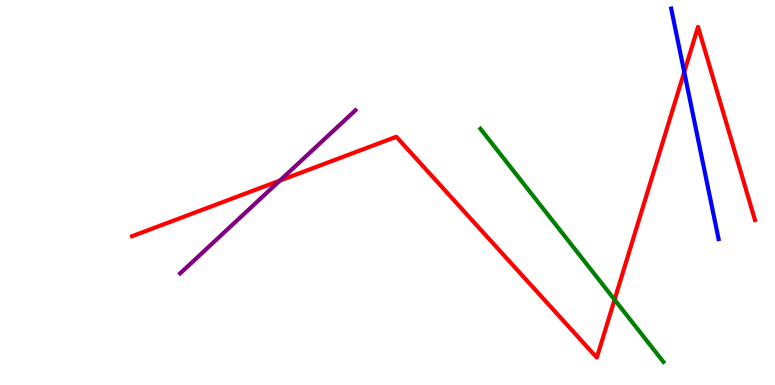[{'lines': ['blue', 'red'], 'intersections': [{'x': 8.83, 'y': 8.13}]}, {'lines': ['green', 'red'], 'intersections': [{'x': 7.93, 'y': 2.22}]}, {'lines': ['purple', 'red'], 'intersections': [{'x': 3.61, 'y': 5.31}]}, {'lines': ['blue', 'green'], 'intersections': []}, {'lines': ['blue', 'purple'], 'intersections': []}, {'lines': ['green', 'purple'], 'intersections': []}]